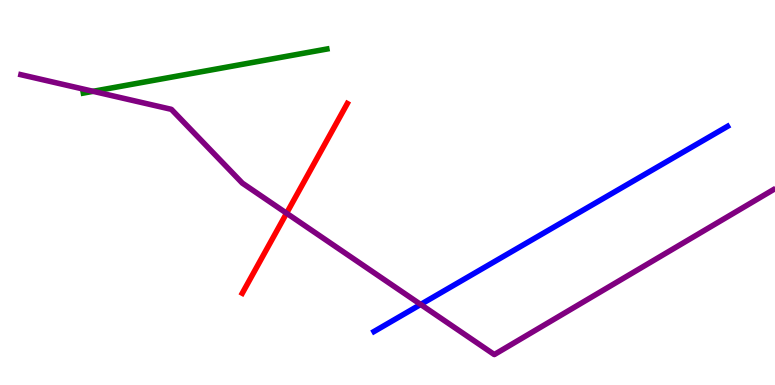[{'lines': ['blue', 'red'], 'intersections': []}, {'lines': ['green', 'red'], 'intersections': []}, {'lines': ['purple', 'red'], 'intersections': [{'x': 3.7, 'y': 4.46}]}, {'lines': ['blue', 'green'], 'intersections': []}, {'lines': ['blue', 'purple'], 'intersections': [{'x': 5.43, 'y': 2.09}]}, {'lines': ['green', 'purple'], 'intersections': [{'x': 1.2, 'y': 7.63}]}]